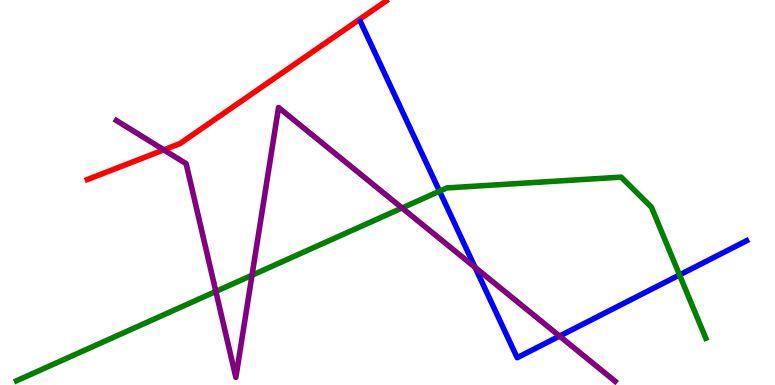[{'lines': ['blue', 'red'], 'intersections': []}, {'lines': ['green', 'red'], 'intersections': []}, {'lines': ['purple', 'red'], 'intersections': [{'x': 2.11, 'y': 6.11}]}, {'lines': ['blue', 'green'], 'intersections': [{'x': 5.67, 'y': 5.03}, {'x': 8.77, 'y': 2.86}]}, {'lines': ['blue', 'purple'], 'intersections': [{'x': 6.13, 'y': 3.06}, {'x': 7.22, 'y': 1.27}]}, {'lines': ['green', 'purple'], 'intersections': [{'x': 2.79, 'y': 2.43}, {'x': 3.25, 'y': 2.85}, {'x': 5.19, 'y': 4.6}]}]